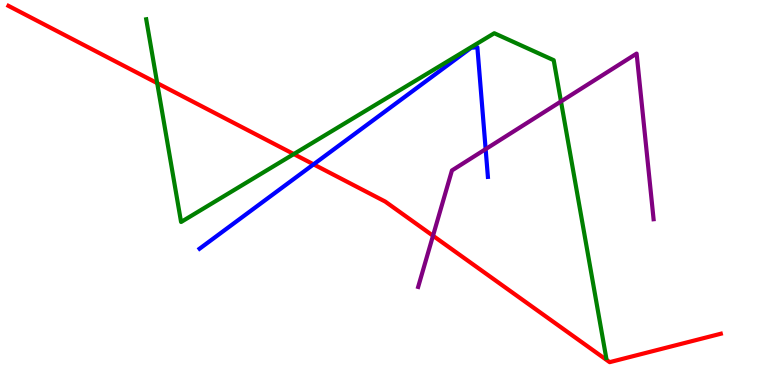[{'lines': ['blue', 'red'], 'intersections': [{'x': 4.05, 'y': 5.73}]}, {'lines': ['green', 'red'], 'intersections': [{'x': 2.03, 'y': 7.84}, {'x': 3.79, 'y': 6.0}]}, {'lines': ['purple', 'red'], 'intersections': [{'x': 5.59, 'y': 3.88}]}, {'lines': ['blue', 'green'], 'intersections': []}, {'lines': ['blue', 'purple'], 'intersections': [{'x': 6.27, 'y': 6.13}]}, {'lines': ['green', 'purple'], 'intersections': [{'x': 7.24, 'y': 7.36}]}]